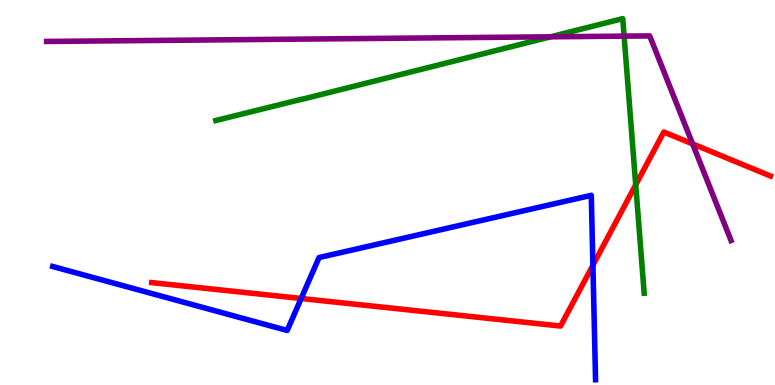[{'lines': ['blue', 'red'], 'intersections': [{'x': 3.89, 'y': 2.25}, {'x': 7.65, 'y': 3.11}]}, {'lines': ['green', 'red'], 'intersections': [{'x': 8.2, 'y': 5.2}]}, {'lines': ['purple', 'red'], 'intersections': [{'x': 8.94, 'y': 6.26}]}, {'lines': ['blue', 'green'], 'intersections': []}, {'lines': ['blue', 'purple'], 'intersections': []}, {'lines': ['green', 'purple'], 'intersections': [{'x': 7.1, 'y': 9.04}, {'x': 8.05, 'y': 9.06}]}]